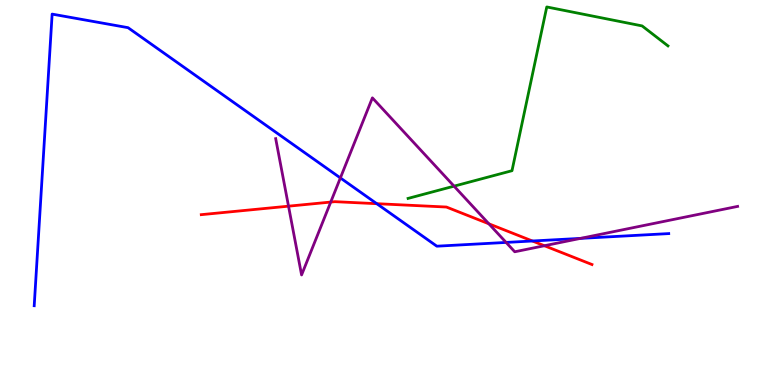[{'lines': ['blue', 'red'], 'intersections': [{'x': 4.86, 'y': 4.71}, {'x': 6.87, 'y': 3.74}]}, {'lines': ['green', 'red'], 'intersections': []}, {'lines': ['purple', 'red'], 'intersections': [{'x': 3.72, 'y': 4.64}, {'x': 4.27, 'y': 4.75}, {'x': 6.31, 'y': 4.19}, {'x': 7.02, 'y': 3.62}]}, {'lines': ['blue', 'green'], 'intersections': []}, {'lines': ['blue', 'purple'], 'intersections': [{'x': 4.39, 'y': 5.38}, {'x': 6.53, 'y': 3.7}, {'x': 7.49, 'y': 3.81}]}, {'lines': ['green', 'purple'], 'intersections': [{'x': 5.86, 'y': 5.16}]}]